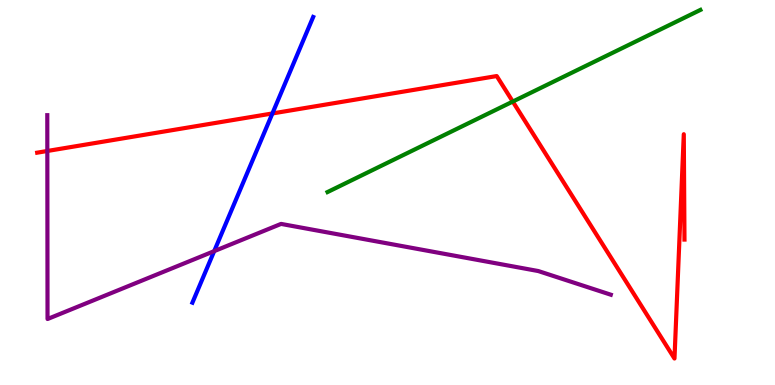[{'lines': ['blue', 'red'], 'intersections': [{'x': 3.51, 'y': 7.05}]}, {'lines': ['green', 'red'], 'intersections': [{'x': 6.62, 'y': 7.36}]}, {'lines': ['purple', 'red'], 'intersections': [{'x': 0.611, 'y': 6.08}]}, {'lines': ['blue', 'green'], 'intersections': []}, {'lines': ['blue', 'purple'], 'intersections': [{'x': 2.76, 'y': 3.48}]}, {'lines': ['green', 'purple'], 'intersections': []}]